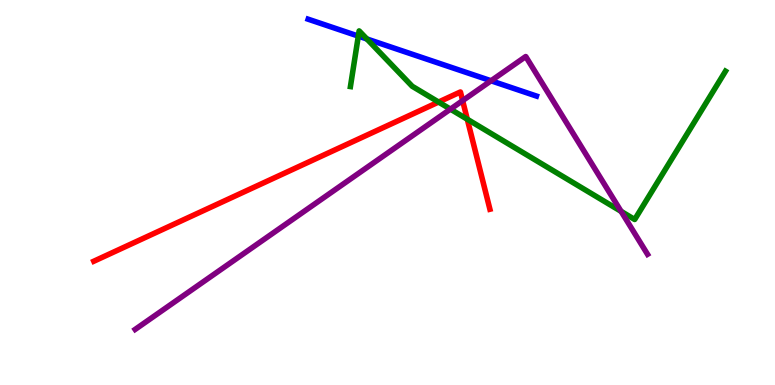[{'lines': ['blue', 'red'], 'intersections': []}, {'lines': ['green', 'red'], 'intersections': [{'x': 5.66, 'y': 7.35}, {'x': 6.03, 'y': 6.9}]}, {'lines': ['purple', 'red'], 'intersections': [{'x': 5.97, 'y': 7.39}]}, {'lines': ['blue', 'green'], 'intersections': [{'x': 4.62, 'y': 9.06}, {'x': 4.73, 'y': 8.99}]}, {'lines': ['blue', 'purple'], 'intersections': [{'x': 6.34, 'y': 7.9}]}, {'lines': ['green', 'purple'], 'intersections': [{'x': 5.81, 'y': 7.16}, {'x': 8.01, 'y': 4.51}]}]